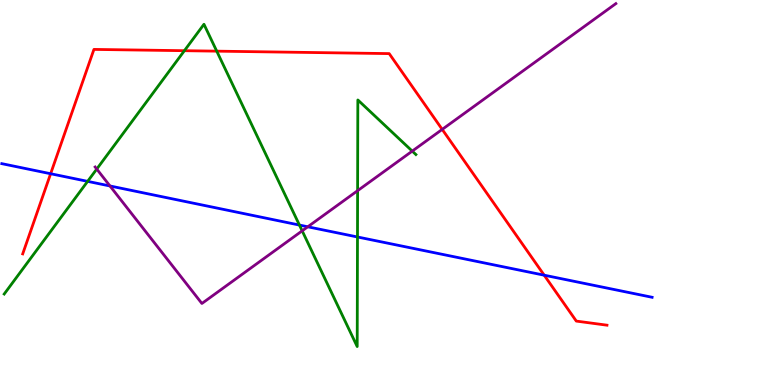[{'lines': ['blue', 'red'], 'intersections': [{'x': 0.653, 'y': 5.49}, {'x': 7.02, 'y': 2.85}]}, {'lines': ['green', 'red'], 'intersections': [{'x': 2.38, 'y': 8.68}, {'x': 2.8, 'y': 8.67}]}, {'lines': ['purple', 'red'], 'intersections': [{'x': 5.71, 'y': 6.64}]}, {'lines': ['blue', 'green'], 'intersections': [{'x': 1.13, 'y': 5.29}, {'x': 3.86, 'y': 4.15}, {'x': 4.61, 'y': 3.84}]}, {'lines': ['blue', 'purple'], 'intersections': [{'x': 1.42, 'y': 5.17}, {'x': 3.97, 'y': 4.11}]}, {'lines': ['green', 'purple'], 'intersections': [{'x': 1.25, 'y': 5.61}, {'x': 3.9, 'y': 4.0}, {'x': 4.61, 'y': 5.05}, {'x': 5.32, 'y': 6.08}]}]